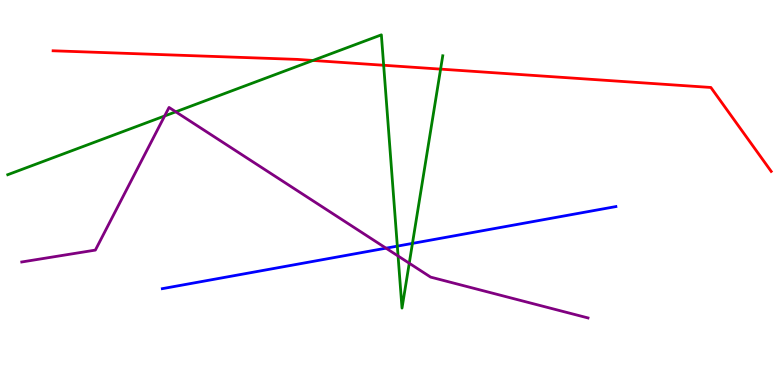[{'lines': ['blue', 'red'], 'intersections': []}, {'lines': ['green', 'red'], 'intersections': [{'x': 4.04, 'y': 8.43}, {'x': 4.95, 'y': 8.3}, {'x': 5.69, 'y': 8.2}]}, {'lines': ['purple', 'red'], 'intersections': []}, {'lines': ['blue', 'green'], 'intersections': [{'x': 5.13, 'y': 3.61}, {'x': 5.32, 'y': 3.68}]}, {'lines': ['blue', 'purple'], 'intersections': [{'x': 4.98, 'y': 3.55}]}, {'lines': ['green', 'purple'], 'intersections': [{'x': 2.12, 'y': 6.99}, {'x': 2.27, 'y': 7.1}, {'x': 5.14, 'y': 3.35}, {'x': 5.28, 'y': 3.16}]}]